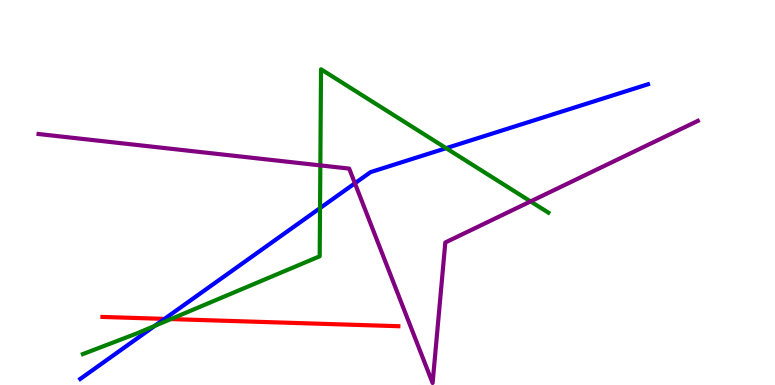[{'lines': ['blue', 'red'], 'intersections': [{'x': 2.12, 'y': 1.72}]}, {'lines': ['green', 'red'], 'intersections': [{'x': 2.2, 'y': 1.71}]}, {'lines': ['purple', 'red'], 'intersections': []}, {'lines': ['blue', 'green'], 'intersections': [{'x': 2.0, 'y': 1.54}, {'x': 4.13, 'y': 4.59}, {'x': 5.76, 'y': 6.15}]}, {'lines': ['blue', 'purple'], 'intersections': [{'x': 4.58, 'y': 5.24}]}, {'lines': ['green', 'purple'], 'intersections': [{'x': 4.13, 'y': 5.7}, {'x': 6.85, 'y': 4.77}]}]